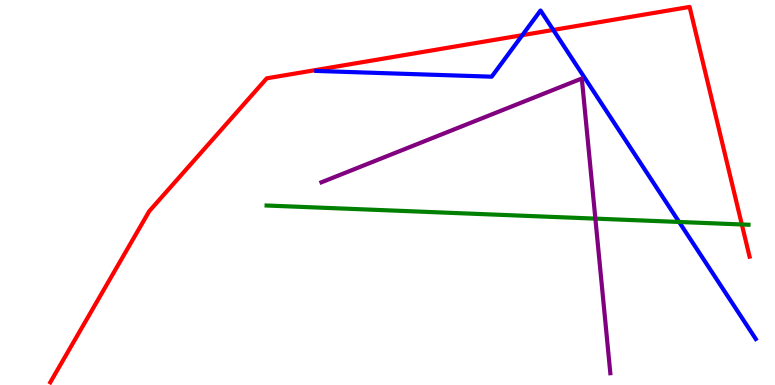[{'lines': ['blue', 'red'], 'intersections': [{'x': 6.74, 'y': 9.09}, {'x': 7.14, 'y': 9.22}]}, {'lines': ['green', 'red'], 'intersections': [{'x': 9.57, 'y': 4.17}]}, {'lines': ['purple', 'red'], 'intersections': []}, {'lines': ['blue', 'green'], 'intersections': [{'x': 8.76, 'y': 4.23}]}, {'lines': ['blue', 'purple'], 'intersections': []}, {'lines': ['green', 'purple'], 'intersections': [{'x': 7.68, 'y': 4.32}]}]